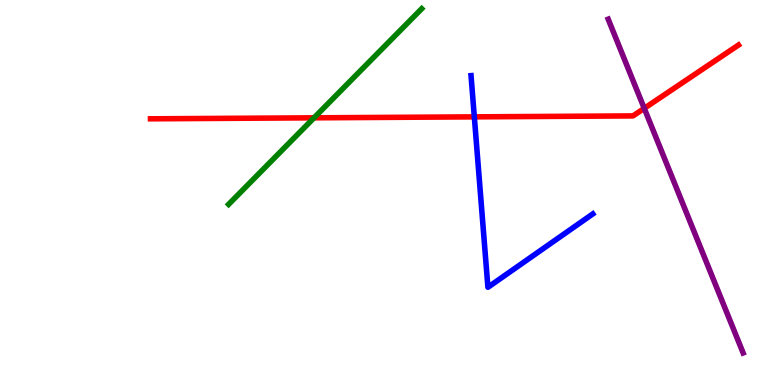[{'lines': ['blue', 'red'], 'intersections': [{'x': 6.12, 'y': 6.96}]}, {'lines': ['green', 'red'], 'intersections': [{'x': 4.05, 'y': 6.94}]}, {'lines': ['purple', 'red'], 'intersections': [{'x': 8.31, 'y': 7.19}]}, {'lines': ['blue', 'green'], 'intersections': []}, {'lines': ['blue', 'purple'], 'intersections': []}, {'lines': ['green', 'purple'], 'intersections': []}]